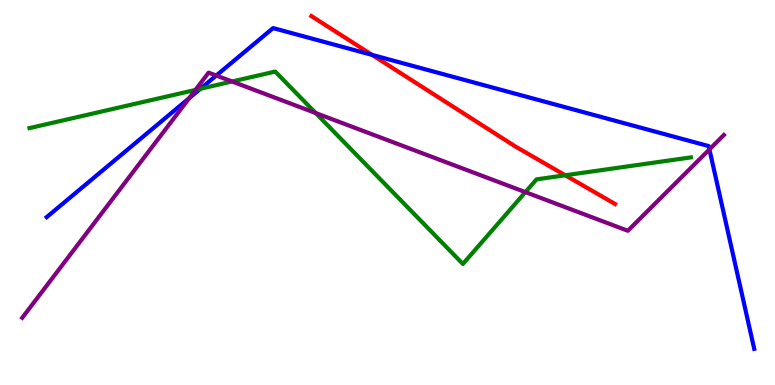[{'lines': ['blue', 'red'], 'intersections': [{'x': 4.8, 'y': 8.57}]}, {'lines': ['green', 'red'], 'intersections': [{'x': 7.29, 'y': 5.45}]}, {'lines': ['purple', 'red'], 'intersections': []}, {'lines': ['blue', 'green'], 'intersections': [{'x': 2.59, 'y': 7.69}]}, {'lines': ['blue', 'purple'], 'intersections': [{'x': 2.44, 'y': 7.45}, {'x': 2.79, 'y': 8.04}, {'x': 9.15, 'y': 6.12}]}, {'lines': ['green', 'purple'], 'intersections': [{'x': 2.52, 'y': 7.66}, {'x': 2.99, 'y': 7.88}, {'x': 4.07, 'y': 7.06}, {'x': 6.78, 'y': 5.01}]}]